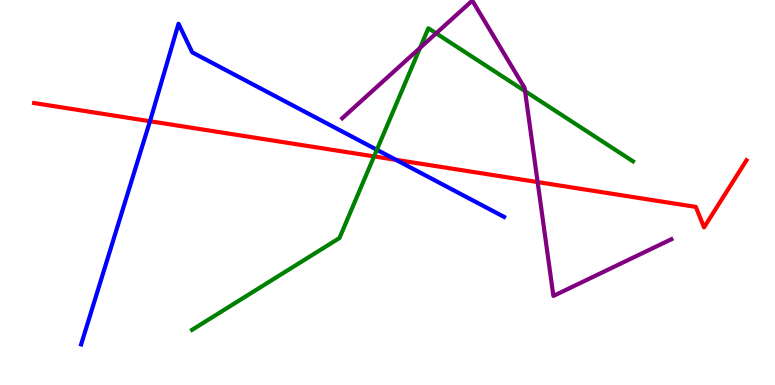[{'lines': ['blue', 'red'], 'intersections': [{'x': 1.93, 'y': 6.85}, {'x': 5.11, 'y': 5.85}]}, {'lines': ['green', 'red'], 'intersections': [{'x': 4.83, 'y': 5.94}]}, {'lines': ['purple', 'red'], 'intersections': [{'x': 6.94, 'y': 5.27}]}, {'lines': ['blue', 'green'], 'intersections': [{'x': 4.86, 'y': 6.11}]}, {'lines': ['blue', 'purple'], 'intersections': []}, {'lines': ['green', 'purple'], 'intersections': [{'x': 5.42, 'y': 8.76}, {'x': 5.63, 'y': 9.13}, {'x': 6.77, 'y': 7.63}]}]